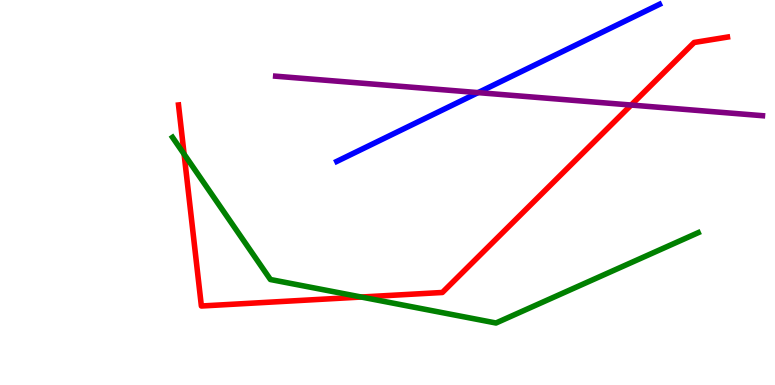[{'lines': ['blue', 'red'], 'intersections': []}, {'lines': ['green', 'red'], 'intersections': [{'x': 2.38, 'y': 6.0}, {'x': 4.66, 'y': 2.28}]}, {'lines': ['purple', 'red'], 'intersections': [{'x': 8.14, 'y': 7.27}]}, {'lines': ['blue', 'green'], 'intersections': []}, {'lines': ['blue', 'purple'], 'intersections': [{'x': 6.17, 'y': 7.59}]}, {'lines': ['green', 'purple'], 'intersections': []}]